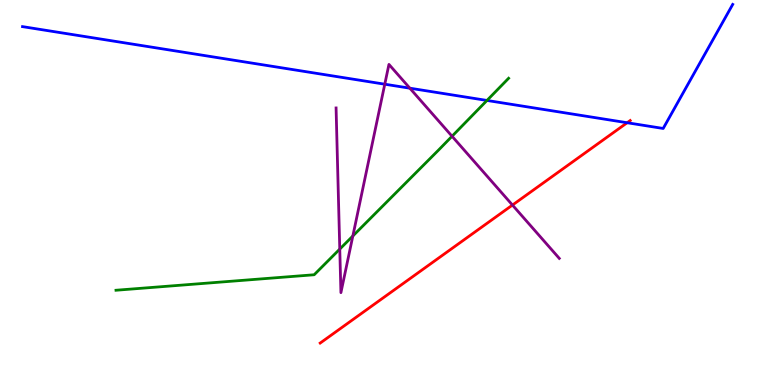[{'lines': ['blue', 'red'], 'intersections': [{'x': 8.09, 'y': 6.81}]}, {'lines': ['green', 'red'], 'intersections': []}, {'lines': ['purple', 'red'], 'intersections': [{'x': 6.61, 'y': 4.67}]}, {'lines': ['blue', 'green'], 'intersections': [{'x': 6.28, 'y': 7.39}]}, {'lines': ['blue', 'purple'], 'intersections': [{'x': 4.96, 'y': 7.81}, {'x': 5.29, 'y': 7.71}]}, {'lines': ['green', 'purple'], 'intersections': [{'x': 4.38, 'y': 3.53}, {'x': 4.55, 'y': 3.87}, {'x': 5.83, 'y': 6.46}]}]